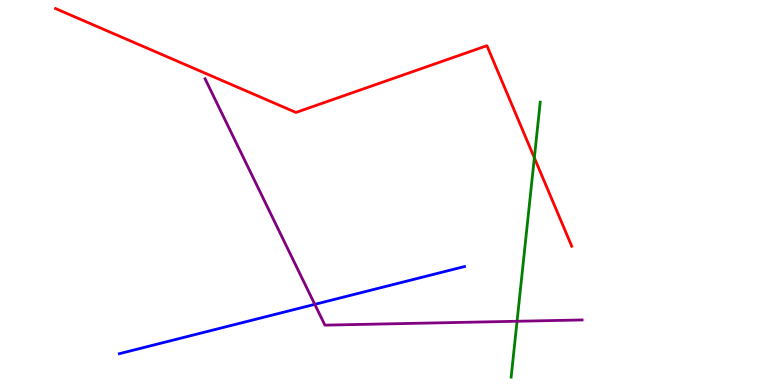[{'lines': ['blue', 'red'], 'intersections': []}, {'lines': ['green', 'red'], 'intersections': [{'x': 6.89, 'y': 5.9}]}, {'lines': ['purple', 'red'], 'intersections': []}, {'lines': ['blue', 'green'], 'intersections': []}, {'lines': ['blue', 'purple'], 'intersections': [{'x': 4.06, 'y': 2.09}]}, {'lines': ['green', 'purple'], 'intersections': [{'x': 6.67, 'y': 1.66}]}]